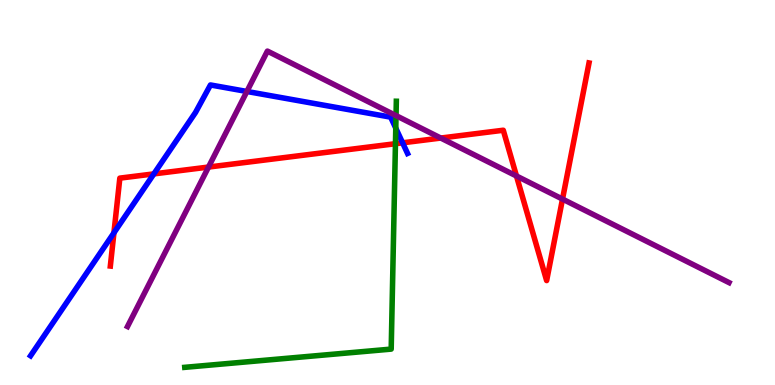[{'lines': ['blue', 'red'], 'intersections': [{'x': 1.47, 'y': 3.95}, {'x': 1.99, 'y': 5.48}, {'x': 5.19, 'y': 6.29}]}, {'lines': ['green', 'red'], 'intersections': [{'x': 5.1, 'y': 6.27}]}, {'lines': ['purple', 'red'], 'intersections': [{'x': 2.69, 'y': 5.66}, {'x': 5.69, 'y': 6.41}, {'x': 6.66, 'y': 5.43}, {'x': 7.26, 'y': 4.83}]}, {'lines': ['blue', 'green'], 'intersections': [{'x': 5.11, 'y': 6.67}]}, {'lines': ['blue', 'purple'], 'intersections': [{'x': 3.19, 'y': 7.62}]}, {'lines': ['green', 'purple'], 'intersections': [{'x': 5.11, 'y': 7.0}]}]